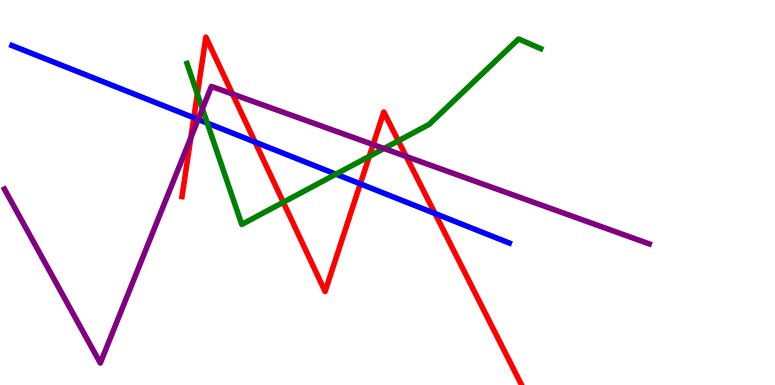[{'lines': ['blue', 'red'], 'intersections': [{'x': 2.5, 'y': 6.94}, {'x': 3.29, 'y': 6.31}, {'x': 4.65, 'y': 5.22}, {'x': 5.61, 'y': 4.45}]}, {'lines': ['green', 'red'], 'intersections': [{'x': 2.55, 'y': 7.56}, {'x': 3.66, 'y': 4.75}, {'x': 4.77, 'y': 5.94}, {'x': 5.14, 'y': 6.34}]}, {'lines': ['purple', 'red'], 'intersections': [{'x': 2.46, 'y': 6.42}, {'x': 3.0, 'y': 7.56}, {'x': 4.81, 'y': 6.24}, {'x': 5.24, 'y': 5.94}]}, {'lines': ['blue', 'green'], 'intersections': [{'x': 2.67, 'y': 6.8}, {'x': 4.33, 'y': 5.48}]}, {'lines': ['blue', 'purple'], 'intersections': [{'x': 2.56, 'y': 6.9}]}, {'lines': ['green', 'purple'], 'intersections': [{'x': 2.61, 'y': 7.17}, {'x': 4.95, 'y': 6.14}]}]